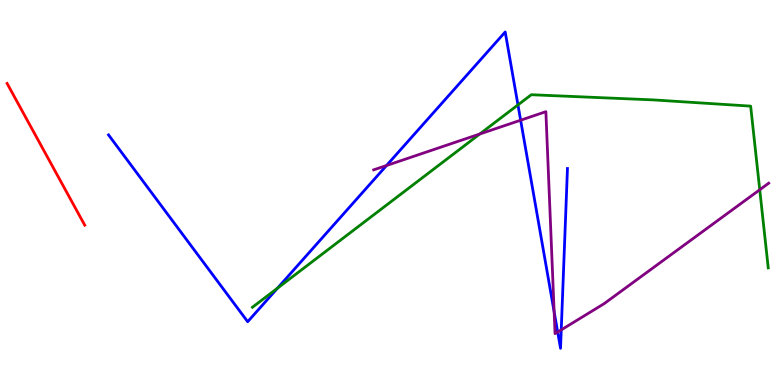[{'lines': ['blue', 'red'], 'intersections': []}, {'lines': ['green', 'red'], 'intersections': []}, {'lines': ['purple', 'red'], 'intersections': []}, {'lines': ['blue', 'green'], 'intersections': [{'x': 3.58, 'y': 2.52}, {'x': 6.68, 'y': 7.28}]}, {'lines': ['blue', 'purple'], 'intersections': [{'x': 4.99, 'y': 5.7}, {'x': 6.72, 'y': 6.88}, {'x': 7.15, 'y': 1.9}, {'x': 7.2, 'y': 1.38}, {'x': 7.24, 'y': 1.43}]}, {'lines': ['green', 'purple'], 'intersections': [{'x': 6.19, 'y': 6.52}, {'x': 9.8, 'y': 5.07}]}]